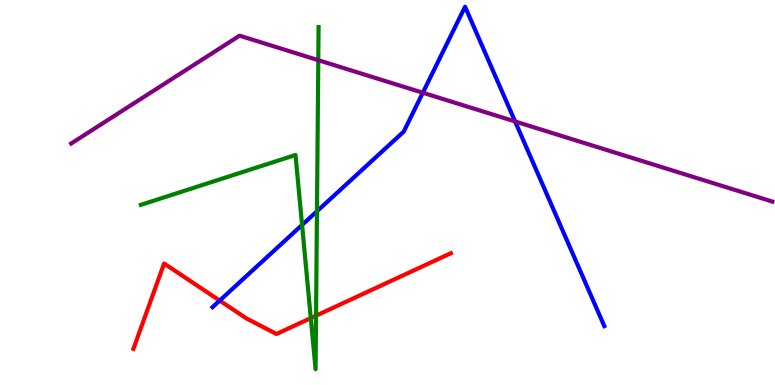[{'lines': ['blue', 'red'], 'intersections': [{'x': 2.83, 'y': 2.19}]}, {'lines': ['green', 'red'], 'intersections': [{'x': 4.01, 'y': 1.74}, {'x': 4.08, 'y': 1.8}]}, {'lines': ['purple', 'red'], 'intersections': []}, {'lines': ['blue', 'green'], 'intersections': [{'x': 3.9, 'y': 4.16}, {'x': 4.09, 'y': 4.51}]}, {'lines': ['blue', 'purple'], 'intersections': [{'x': 5.46, 'y': 7.59}, {'x': 6.65, 'y': 6.85}]}, {'lines': ['green', 'purple'], 'intersections': [{'x': 4.11, 'y': 8.44}]}]